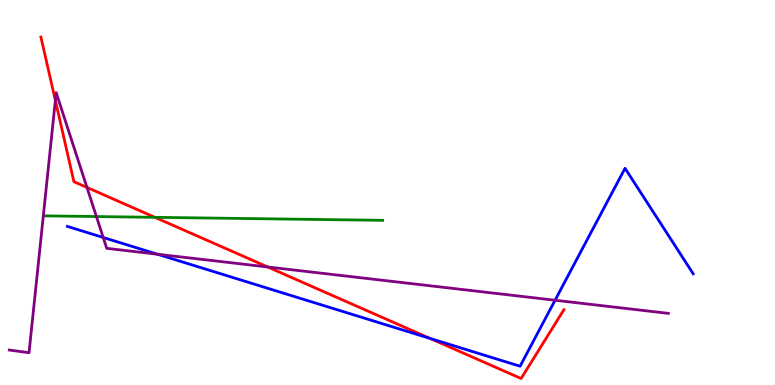[{'lines': ['blue', 'red'], 'intersections': [{'x': 5.55, 'y': 1.21}]}, {'lines': ['green', 'red'], 'intersections': [{'x': 2.0, 'y': 4.36}]}, {'lines': ['purple', 'red'], 'intersections': [{'x': 0.714, 'y': 7.39}, {'x': 1.12, 'y': 5.13}, {'x': 3.45, 'y': 3.07}]}, {'lines': ['blue', 'green'], 'intersections': []}, {'lines': ['blue', 'purple'], 'intersections': [{'x': 1.33, 'y': 3.83}, {'x': 2.03, 'y': 3.4}, {'x': 7.16, 'y': 2.2}]}, {'lines': ['green', 'purple'], 'intersections': [{'x': 1.24, 'y': 4.38}]}]